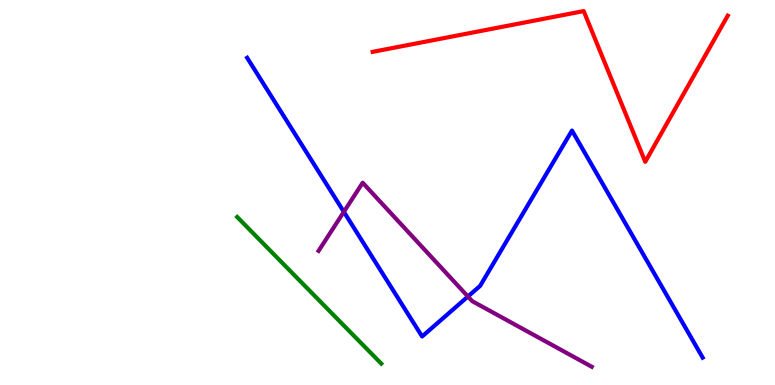[{'lines': ['blue', 'red'], 'intersections': []}, {'lines': ['green', 'red'], 'intersections': []}, {'lines': ['purple', 'red'], 'intersections': []}, {'lines': ['blue', 'green'], 'intersections': []}, {'lines': ['blue', 'purple'], 'intersections': [{'x': 4.44, 'y': 4.5}, {'x': 6.04, 'y': 2.3}]}, {'lines': ['green', 'purple'], 'intersections': []}]